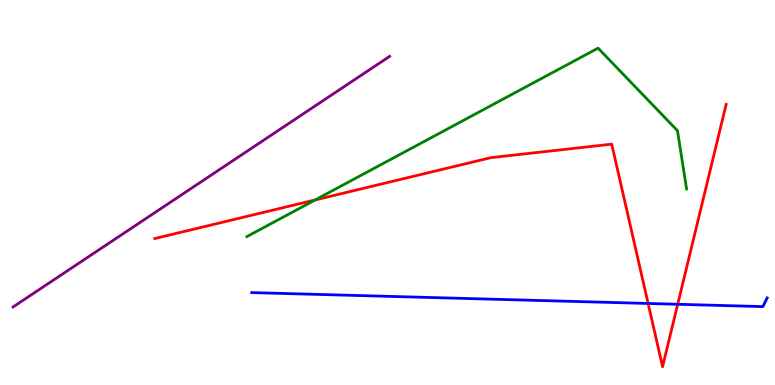[{'lines': ['blue', 'red'], 'intersections': [{'x': 8.36, 'y': 2.12}, {'x': 8.74, 'y': 2.1}]}, {'lines': ['green', 'red'], 'intersections': [{'x': 4.07, 'y': 4.81}]}, {'lines': ['purple', 'red'], 'intersections': []}, {'lines': ['blue', 'green'], 'intersections': []}, {'lines': ['blue', 'purple'], 'intersections': []}, {'lines': ['green', 'purple'], 'intersections': []}]